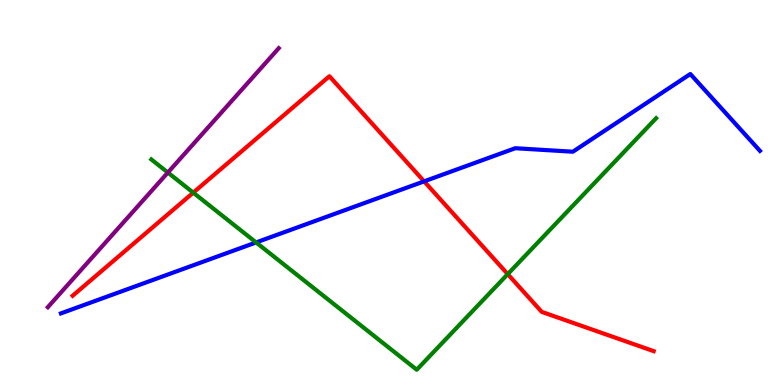[{'lines': ['blue', 'red'], 'intersections': [{'x': 5.47, 'y': 5.29}]}, {'lines': ['green', 'red'], 'intersections': [{'x': 2.49, 'y': 5.0}, {'x': 6.55, 'y': 2.88}]}, {'lines': ['purple', 'red'], 'intersections': []}, {'lines': ['blue', 'green'], 'intersections': [{'x': 3.3, 'y': 3.7}]}, {'lines': ['blue', 'purple'], 'intersections': []}, {'lines': ['green', 'purple'], 'intersections': [{'x': 2.17, 'y': 5.52}]}]